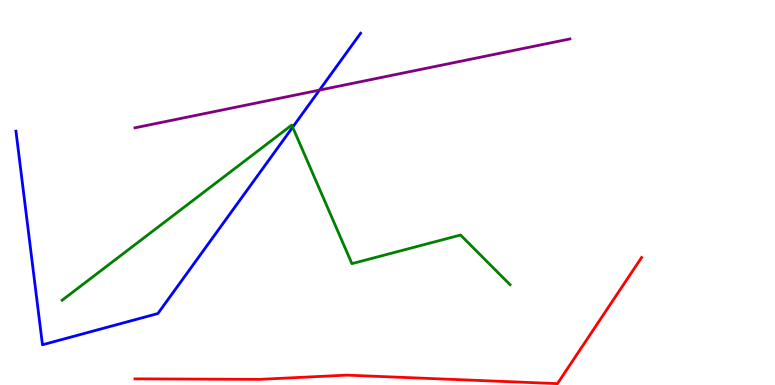[{'lines': ['blue', 'red'], 'intersections': []}, {'lines': ['green', 'red'], 'intersections': []}, {'lines': ['purple', 'red'], 'intersections': []}, {'lines': ['blue', 'green'], 'intersections': [{'x': 3.78, 'y': 6.7}]}, {'lines': ['blue', 'purple'], 'intersections': [{'x': 4.12, 'y': 7.66}]}, {'lines': ['green', 'purple'], 'intersections': []}]